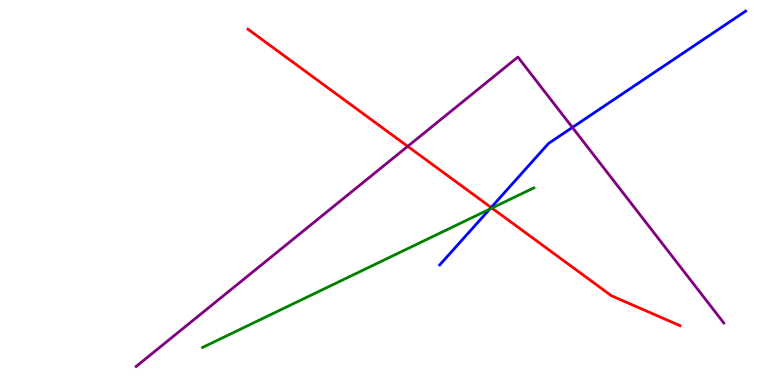[{'lines': ['blue', 'red'], 'intersections': [{'x': 6.34, 'y': 4.61}]}, {'lines': ['green', 'red'], 'intersections': [{'x': 6.35, 'y': 4.6}]}, {'lines': ['purple', 'red'], 'intersections': [{'x': 5.26, 'y': 6.2}]}, {'lines': ['blue', 'green'], 'intersections': [{'x': 6.32, 'y': 4.57}]}, {'lines': ['blue', 'purple'], 'intersections': [{'x': 7.39, 'y': 6.69}]}, {'lines': ['green', 'purple'], 'intersections': []}]